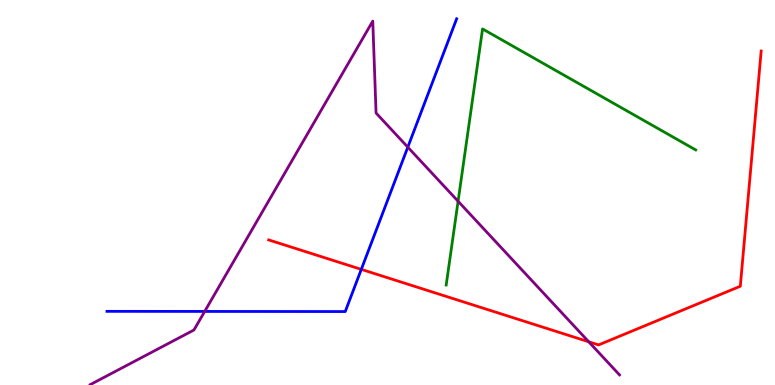[{'lines': ['blue', 'red'], 'intersections': [{'x': 4.66, 'y': 3.0}]}, {'lines': ['green', 'red'], 'intersections': []}, {'lines': ['purple', 'red'], 'intersections': [{'x': 7.6, 'y': 1.12}]}, {'lines': ['blue', 'green'], 'intersections': []}, {'lines': ['blue', 'purple'], 'intersections': [{'x': 2.64, 'y': 1.91}, {'x': 5.26, 'y': 6.18}]}, {'lines': ['green', 'purple'], 'intersections': [{'x': 5.91, 'y': 4.77}]}]